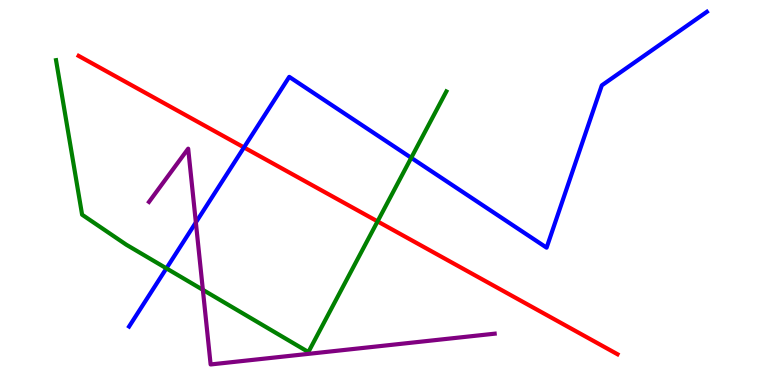[{'lines': ['blue', 'red'], 'intersections': [{'x': 3.15, 'y': 6.17}]}, {'lines': ['green', 'red'], 'intersections': [{'x': 4.87, 'y': 4.25}]}, {'lines': ['purple', 'red'], 'intersections': []}, {'lines': ['blue', 'green'], 'intersections': [{'x': 2.15, 'y': 3.03}, {'x': 5.31, 'y': 5.9}]}, {'lines': ['blue', 'purple'], 'intersections': [{'x': 2.53, 'y': 4.22}]}, {'lines': ['green', 'purple'], 'intersections': [{'x': 2.62, 'y': 2.47}]}]